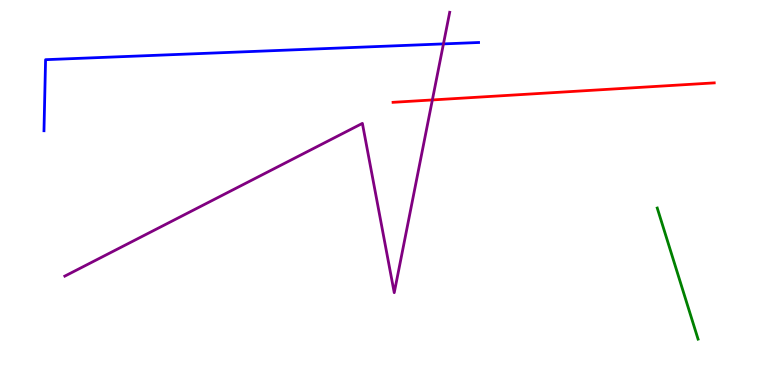[{'lines': ['blue', 'red'], 'intersections': []}, {'lines': ['green', 'red'], 'intersections': []}, {'lines': ['purple', 'red'], 'intersections': [{'x': 5.58, 'y': 7.4}]}, {'lines': ['blue', 'green'], 'intersections': []}, {'lines': ['blue', 'purple'], 'intersections': [{'x': 5.72, 'y': 8.86}]}, {'lines': ['green', 'purple'], 'intersections': []}]